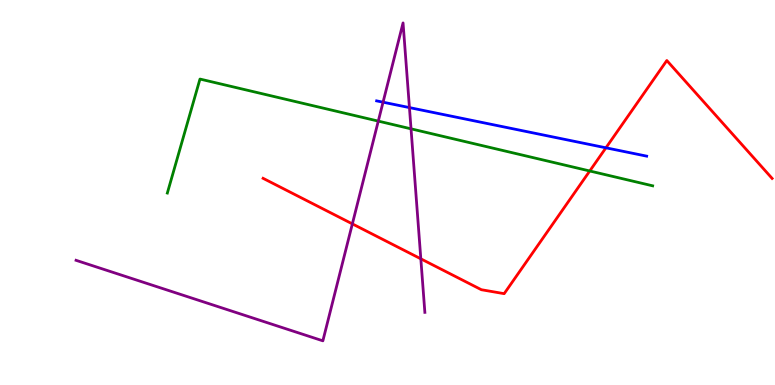[{'lines': ['blue', 'red'], 'intersections': [{'x': 7.82, 'y': 6.16}]}, {'lines': ['green', 'red'], 'intersections': [{'x': 7.61, 'y': 5.56}]}, {'lines': ['purple', 'red'], 'intersections': [{'x': 4.55, 'y': 4.18}, {'x': 5.43, 'y': 3.28}]}, {'lines': ['blue', 'green'], 'intersections': []}, {'lines': ['blue', 'purple'], 'intersections': [{'x': 4.94, 'y': 7.35}, {'x': 5.28, 'y': 7.21}]}, {'lines': ['green', 'purple'], 'intersections': [{'x': 4.88, 'y': 6.85}, {'x': 5.3, 'y': 6.65}]}]